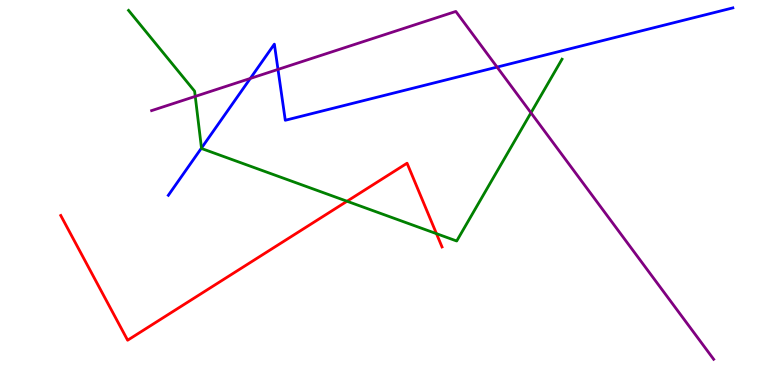[{'lines': ['blue', 'red'], 'intersections': []}, {'lines': ['green', 'red'], 'intersections': [{'x': 4.48, 'y': 4.77}, {'x': 5.63, 'y': 3.93}]}, {'lines': ['purple', 'red'], 'intersections': []}, {'lines': ['blue', 'green'], 'intersections': [{'x': 2.6, 'y': 6.15}]}, {'lines': ['blue', 'purple'], 'intersections': [{'x': 3.23, 'y': 7.96}, {'x': 3.59, 'y': 8.2}, {'x': 6.41, 'y': 8.26}]}, {'lines': ['green', 'purple'], 'intersections': [{'x': 2.52, 'y': 7.5}, {'x': 6.85, 'y': 7.07}]}]